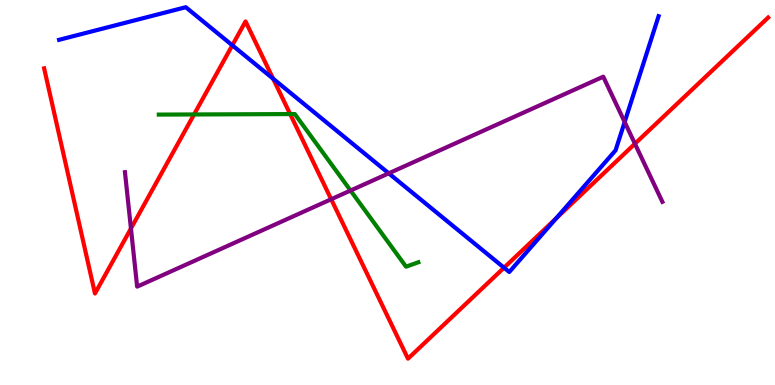[{'lines': ['blue', 'red'], 'intersections': [{'x': 3.0, 'y': 8.82}, {'x': 3.52, 'y': 7.96}, {'x': 6.5, 'y': 3.05}, {'x': 7.18, 'y': 4.33}]}, {'lines': ['green', 'red'], 'intersections': [{'x': 2.5, 'y': 7.03}, {'x': 3.74, 'y': 7.04}]}, {'lines': ['purple', 'red'], 'intersections': [{'x': 1.69, 'y': 4.07}, {'x': 4.27, 'y': 4.82}, {'x': 8.19, 'y': 6.27}]}, {'lines': ['blue', 'green'], 'intersections': []}, {'lines': ['blue', 'purple'], 'intersections': [{'x': 5.02, 'y': 5.5}, {'x': 8.06, 'y': 6.83}]}, {'lines': ['green', 'purple'], 'intersections': [{'x': 4.52, 'y': 5.05}]}]